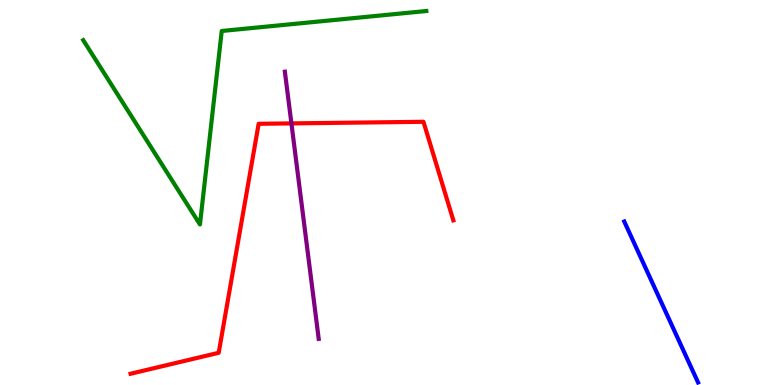[{'lines': ['blue', 'red'], 'intersections': []}, {'lines': ['green', 'red'], 'intersections': []}, {'lines': ['purple', 'red'], 'intersections': [{'x': 3.76, 'y': 6.79}]}, {'lines': ['blue', 'green'], 'intersections': []}, {'lines': ['blue', 'purple'], 'intersections': []}, {'lines': ['green', 'purple'], 'intersections': []}]